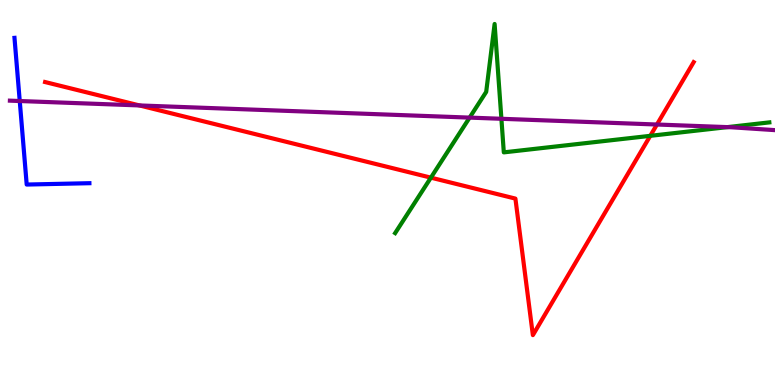[{'lines': ['blue', 'red'], 'intersections': []}, {'lines': ['green', 'red'], 'intersections': [{'x': 5.56, 'y': 5.39}, {'x': 8.39, 'y': 6.47}]}, {'lines': ['purple', 'red'], 'intersections': [{'x': 1.8, 'y': 7.26}, {'x': 8.48, 'y': 6.77}]}, {'lines': ['blue', 'green'], 'intersections': []}, {'lines': ['blue', 'purple'], 'intersections': [{'x': 0.255, 'y': 7.38}]}, {'lines': ['green', 'purple'], 'intersections': [{'x': 6.06, 'y': 6.95}, {'x': 6.47, 'y': 6.91}, {'x': 9.39, 'y': 6.7}]}]